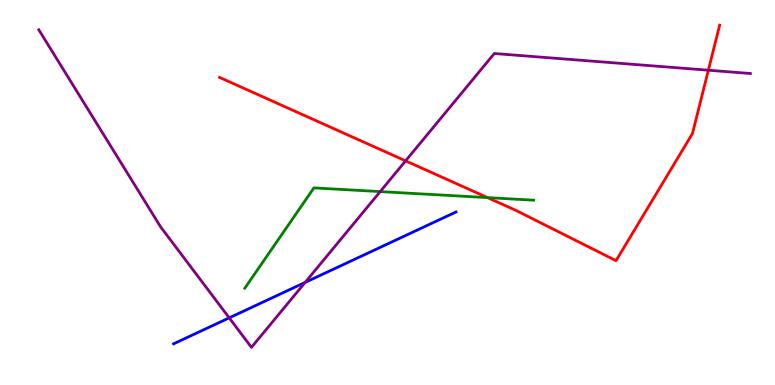[{'lines': ['blue', 'red'], 'intersections': []}, {'lines': ['green', 'red'], 'intersections': [{'x': 6.29, 'y': 4.87}]}, {'lines': ['purple', 'red'], 'intersections': [{'x': 5.23, 'y': 5.82}, {'x': 9.14, 'y': 8.18}]}, {'lines': ['blue', 'green'], 'intersections': []}, {'lines': ['blue', 'purple'], 'intersections': [{'x': 2.96, 'y': 1.74}, {'x': 3.94, 'y': 2.66}]}, {'lines': ['green', 'purple'], 'intersections': [{'x': 4.91, 'y': 5.02}]}]